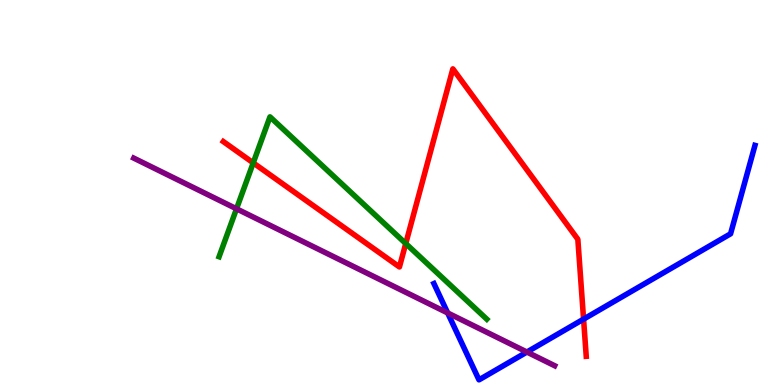[{'lines': ['blue', 'red'], 'intersections': [{'x': 7.53, 'y': 1.71}]}, {'lines': ['green', 'red'], 'intersections': [{'x': 3.27, 'y': 5.77}, {'x': 5.24, 'y': 3.67}]}, {'lines': ['purple', 'red'], 'intersections': []}, {'lines': ['blue', 'green'], 'intersections': []}, {'lines': ['blue', 'purple'], 'intersections': [{'x': 5.78, 'y': 1.87}, {'x': 6.8, 'y': 0.856}]}, {'lines': ['green', 'purple'], 'intersections': [{'x': 3.05, 'y': 4.58}]}]